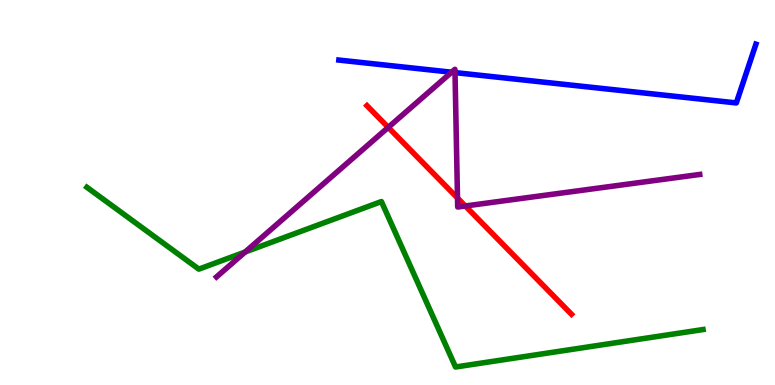[{'lines': ['blue', 'red'], 'intersections': []}, {'lines': ['green', 'red'], 'intersections': []}, {'lines': ['purple', 'red'], 'intersections': [{'x': 5.01, 'y': 6.69}, {'x': 5.9, 'y': 4.86}, {'x': 6.0, 'y': 4.65}]}, {'lines': ['blue', 'green'], 'intersections': []}, {'lines': ['blue', 'purple'], 'intersections': [{'x': 5.83, 'y': 8.12}, {'x': 5.87, 'y': 8.11}]}, {'lines': ['green', 'purple'], 'intersections': [{'x': 3.16, 'y': 3.45}]}]